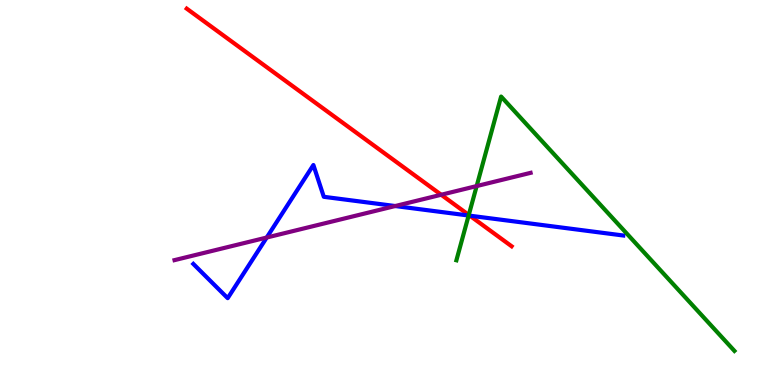[{'lines': ['blue', 'red'], 'intersections': [{'x': 6.06, 'y': 4.4}]}, {'lines': ['green', 'red'], 'intersections': [{'x': 6.05, 'y': 4.42}]}, {'lines': ['purple', 'red'], 'intersections': [{'x': 5.69, 'y': 4.94}]}, {'lines': ['blue', 'green'], 'intersections': [{'x': 6.05, 'y': 4.4}]}, {'lines': ['blue', 'purple'], 'intersections': [{'x': 3.44, 'y': 3.83}, {'x': 5.1, 'y': 4.65}]}, {'lines': ['green', 'purple'], 'intersections': [{'x': 6.15, 'y': 5.17}]}]